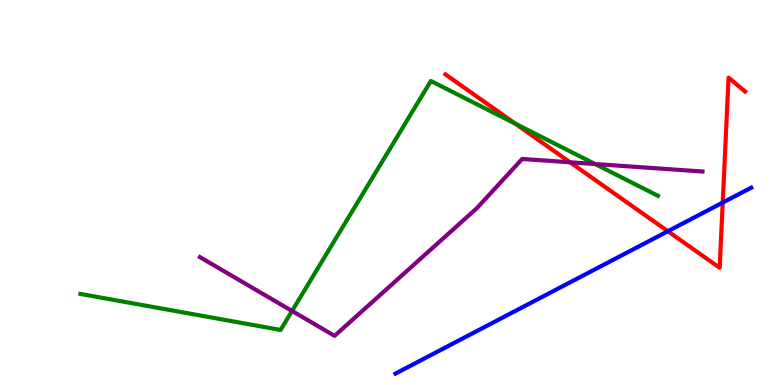[{'lines': ['blue', 'red'], 'intersections': [{'x': 8.62, 'y': 3.99}, {'x': 9.33, 'y': 4.74}]}, {'lines': ['green', 'red'], 'intersections': [{'x': 6.65, 'y': 6.79}]}, {'lines': ['purple', 'red'], 'intersections': [{'x': 7.36, 'y': 5.78}]}, {'lines': ['blue', 'green'], 'intersections': []}, {'lines': ['blue', 'purple'], 'intersections': []}, {'lines': ['green', 'purple'], 'intersections': [{'x': 3.77, 'y': 1.92}, {'x': 7.68, 'y': 5.74}]}]